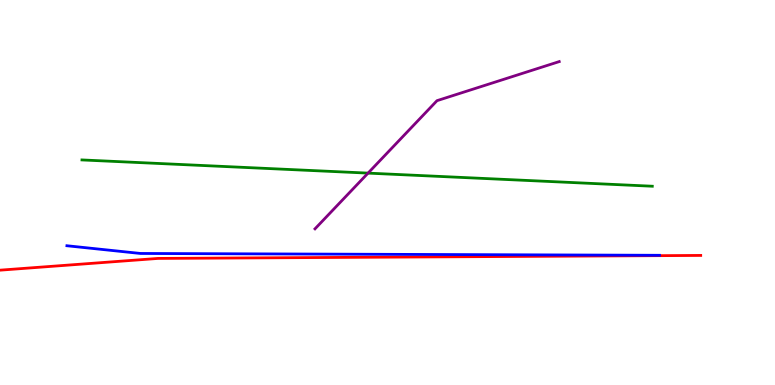[{'lines': ['blue', 'red'], 'intersections': []}, {'lines': ['green', 'red'], 'intersections': []}, {'lines': ['purple', 'red'], 'intersections': []}, {'lines': ['blue', 'green'], 'intersections': []}, {'lines': ['blue', 'purple'], 'intersections': []}, {'lines': ['green', 'purple'], 'intersections': [{'x': 4.75, 'y': 5.5}]}]